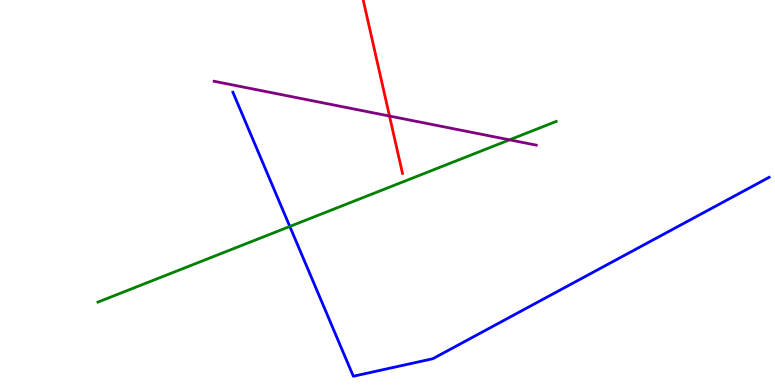[{'lines': ['blue', 'red'], 'intersections': []}, {'lines': ['green', 'red'], 'intersections': []}, {'lines': ['purple', 'red'], 'intersections': [{'x': 5.03, 'y': 6.99}]}, {'lines': ['blue', 'green'], 'intersections': [{'x': 3.74, 'y': 4.12}]}, {'lines': ['blue', 'purple'], 'intersections': []}, {'lines': ['green', 'purple'], 'intersections': [{'x': 6.57, 'y': 6.37}]}]